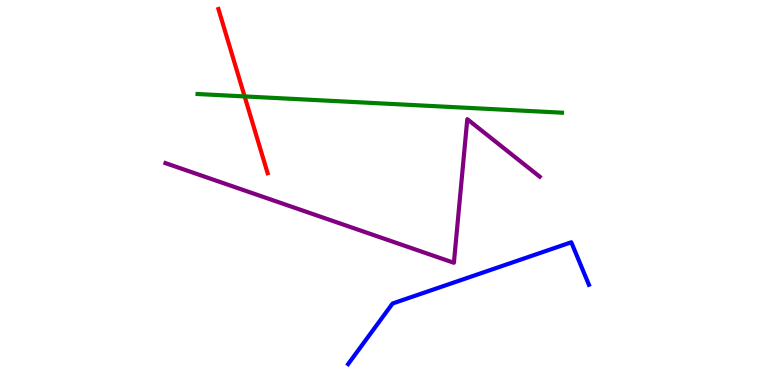[{'lines': ['blue', 'red'], 'intersections': []}, {'lines': ['green', 'red'], 'intersections': [{'x': 3.16, 'y': 7.5}]}, {'lines': ['purple', 'red'], 'intersections': []}, {'lines': ['blue', 'green'], 'intersections': []}, {'lines': ['blue', 'purple'], 'intersections': []}, {'lines': ['green', 'purple'], 'intersections': []}]